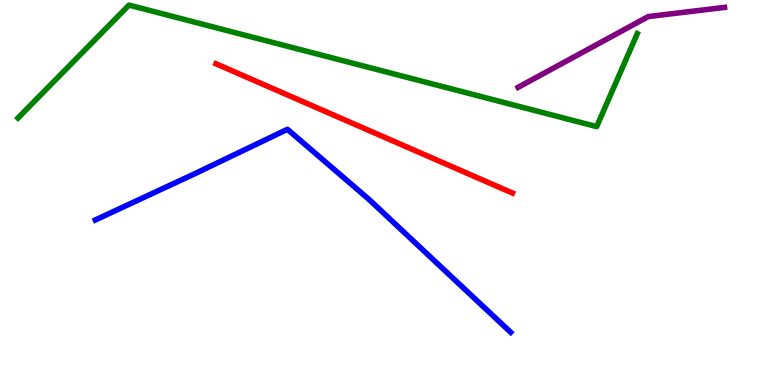[{'lines': ['blue', 'red'], 'intersections': []}, {'lines': ['green', 'red'], 'intersections': []}, {'lines': ['purple', 'red'], 'intersections': []}, {'lines': ['blue', 'green'], 'intersections': []}, {'lines': ['blue', 'purple'], 'intersections': []}, {'lines': ['green', 'purple'], 'intersections': []}]